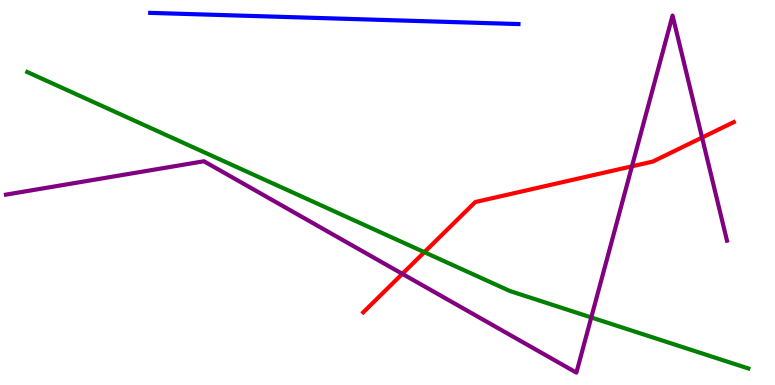[{'lines': ['blue', 'red'], 'intersections': []}, {'lines': ['green', 'red'], 'intersections': [{'x': 5.48, 'y': 3.45}]}, {'lines': ['purple', 'red'], 'intersections': [{'x': 5.19, 'y': 2.89}, {'x': 8.15, 'y': 5.68}, {'x': 9.06, 'y': 6.43}]}, {'lines': ['blue', 'green'], 'intersections': []}, {'lines': ['blue', 'purple'], 'intersections': []}, {'lines': ['green', 'purple'], 'intersections': [{'x': 7.63, 'y': 1.75}]}]